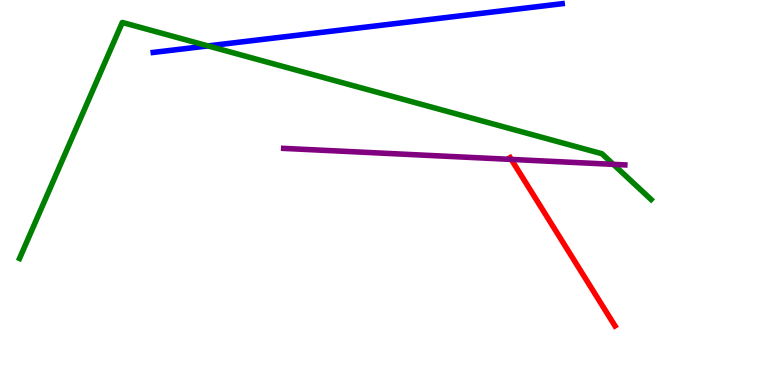[{'lines': ['blue', 'red'], 'intersections': []}, {'lines': ['green', 'red'], 'intersections': []}, {'lines': ['purple', 'red'], 'intersections': [{'x': 6.6, 'y': 5.86}]}, {'lines': ['blue', 'green'], 'intersections': [{'x': 2.68, 'y': 8.81}]}, {'lines': ['blue', 'purple'], 'intersections': []}, {'lines': ['green', 'purple'], 'intersections': [{'x': 7.91, 'y': 5.73}]}]